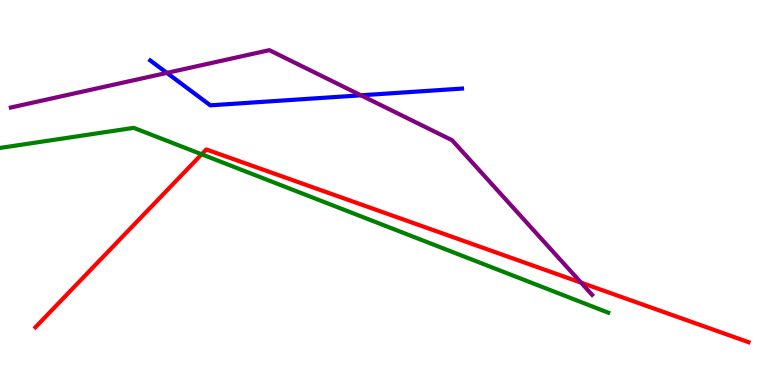[{'lines': ['blue', 'red'], 'intersections': []}, {'lines': ['green', 'red'], 'intersections': [{'x': 2.6, 'y': 5.99}]}, {'lines': ['purple', 'red'], 'intersections': [{'x': 7.5, 'y': 2.66}]}, {'lines': ['blue', 'green'], 'intersections': []}, {'lines': ['blue', 'purple'], 'intersections': [{'x': 2.15, 'y': 8.11}, {'x': 4.66, 'y': 7.52}]}, {'lines': ['green', 'purple'], 'intersections': []}]